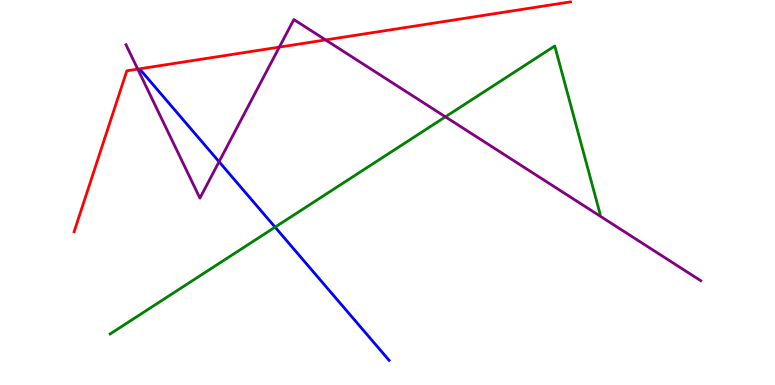[{'lines': ['blue', 'red'], 'intersections': []}, {'lines': ['green', 'red'], 'intersections': []}, {'lines': ['purple', 'red'], 'intersections': [{'x': 1.78, 'y': 8.2}, {'x': 3.6, 'y': 8.78}, {'x': 4.2, 'y': 8.96}]}, {'lines': ['blue', 'green'], 'intersections': [{'x': 3.55, 'y': 4.1}]}, {'lines': ['blue', 'purple'], 'intersections': [{'x': 2.83, 'y': 5.8}]}, {'lines': ['green', 'purple'], 'intersections': [{'x': 5.75, 'y': 6.97}]}]